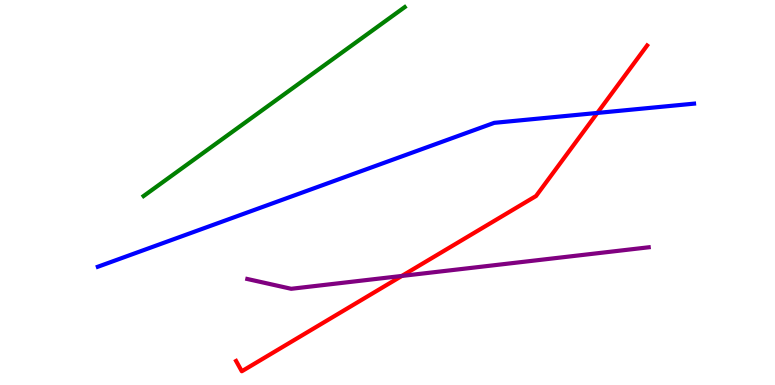[{'lines': ['blue', 'red'], 'intersections': [{'x': 7.71, 'y': 7.07}]}, {'lines': ['green', 'red'], 'intersections': []}, {'lines': ['purple', 'red'], 'intersections': [{'x': 5.18, 'y': 2.83}]}, {'lines': ['blue', 'green'], 'intersections': []}, {'lines': ['blue', 'purple'], 'intersections': []}, {'lines': ['green', 'purple'], 'intersections': []}]